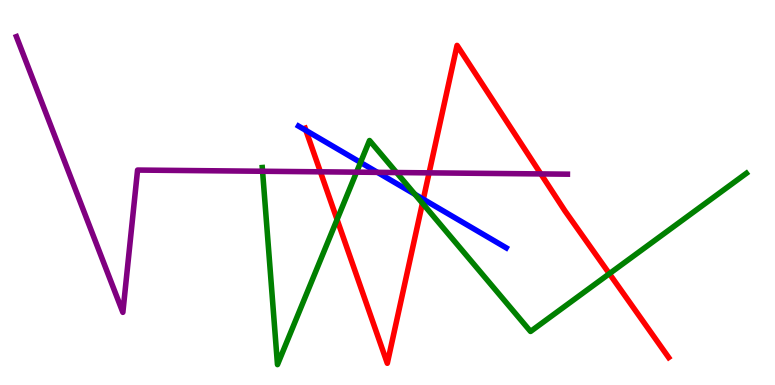[{'lines': ['blue', 'red'], 'intersections': [{'x': 3.95, 'y': 6.61}, {'x': 5.46, 'y': 4.83}]}, {'lines': ['green', 'red'], 'intersections': [{'x': 4.35, 'y': 4.3}, {'x': 5.45, 'y': 4.72}, {'x': 7.86, 'y': 2.89}]}, {'lines': ['purple', 'red'], 'intersections': [{'x': 4.13, 'y': 5.54}, {'x': 5.54, 'y': 5.51}, {'x': 6.98, 'y': 5.48}]}, {'lines': ['blue', 'green'], 'intersections': [{'x': 4.65, 'y': 5.78}, {'x': 5.35, 'y': 4.95}]}, {'lines': ['blue', 'purple'], 'intersections': [{'x': 4.87, 'y': 5.52}]}, {'lines': ['green', 'purple'], 'intersections': [{'x': 3.39, 'y': 5.55}, {'x': 4.6, 'y': 5.53}, {'x': 5.12, 'y': 5.52}]}]